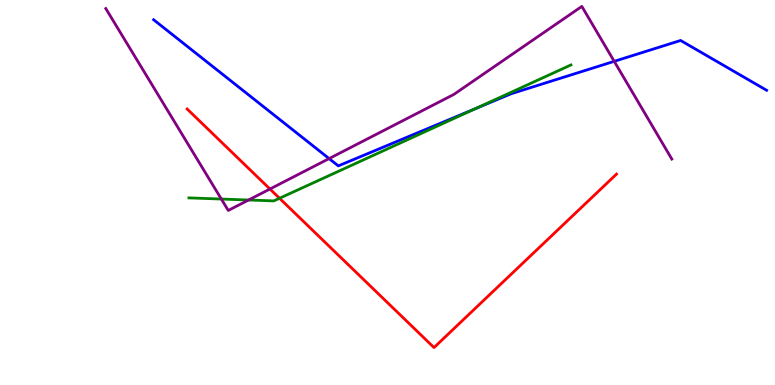[{'lines': ['blue', 'red'], 'intersections': []}, {'lines': ['green', 'red'], 'intersections': [{'x': 3.61, 'y': 4.85}]}, {'lines': ['purple', 'red'], 'intersections': [{'x': 3.48, 'y': 5.09}]}, {'lines': ['blue', 'green'], 'intersections': [{'x': 6.13, 'y': 7.17}]}, {'lines': ['blue', 'purple'], 'intersections': [{'x': 4.25, 'y': 5.88}, {'x': 7.93, 'y': 8.41}]}, {'lines': ['green', 'purple'], 'intersections': [{'x': 2.86, 'y': 4.83}, {'x': 3.21, 'y': 4.8}]}]